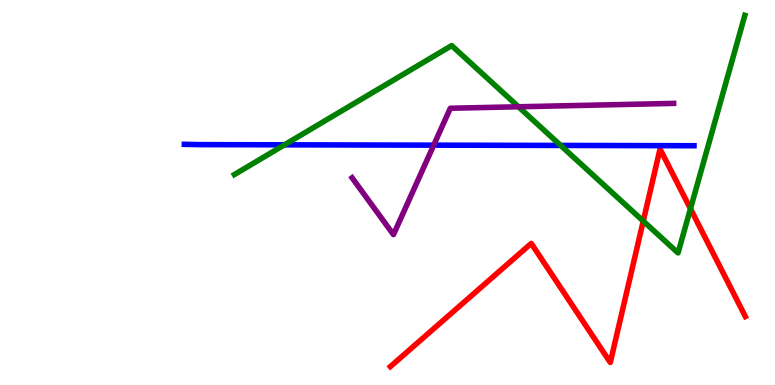[{'lines': ['blue', 'red'], 'intersections': []}, {'lines': ['green', 'red'], 'intersections': [{'x': 8.3, 'y': 4.26}, {'x': 8.91, 'y': 4.58}]}, {'lines': ['purple', 'red'], 'intersections': []}, {'lines': ['blue', 'green'], 'intersections': [{'x': 3.67, 'y': 6.24}, {'x': 7.23, 'y': 6.22}]}, {'lines': ['blue', 'purple'], 'intersections': [{'x': 5.6, 'y': 6.23}]}, {'lines': ['green', 'purple'], 'intersections': [{'x': 6.69, 'y': 7.23}]}]